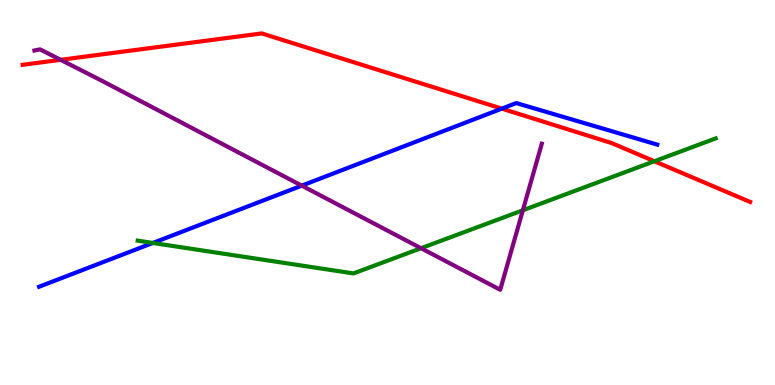[{'lines': ['blue', 'red'], 'intersections': [{'x': 6.47, 'y': 7.18}]}, {'lines': ['green', 'red'], 'intersections': [{'x': 8.44, 'y': 5.81}]}, {'lines': ['purple', 'red'], 'intersections': [{'x': 0.782, 'y': 8.45}]}, {'lines': ['blue', 'green'], 'intersections': [{'x': 1.97, 'y': 3.69}]}, {'lines': ['blue', 'purple'], 'intersections': [{'x': 3.89, 'y': 5.18}]}, {'lines': ['green', 'purple'], 'intersections': [{'x': 5.43, 'y': 3.55}, {'x': 6.75, 'y': 4.54}]}]